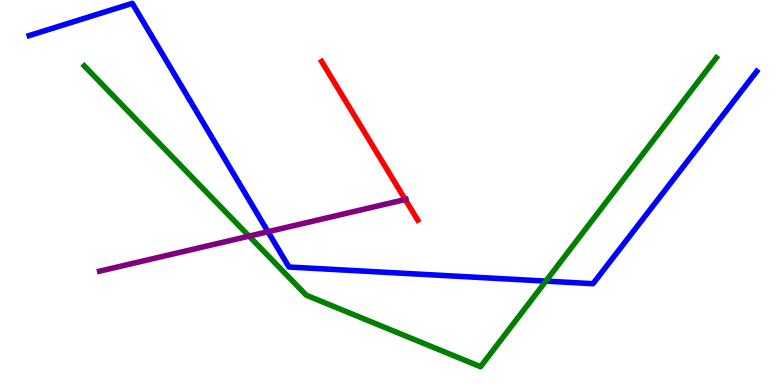[{'lines': ['blue', 'red'], 'intersections': []}, {'lines': ['green', 'red'], 'intersections': []}, {'lines': ['purple', 'red'], 'intersections': [{'x': 5.23, 'y': 4.82}]}, {'lines': ['blue', 'green'], 'intersections': [{'x': 7.04, 'y': 2.7}]}, {'lines': ['blue', 'purple'], 'intersections': [{'x': 3.46, 'y': 3.98}]}, {'lines': ['green', 'purple'], 'intersections': [{'x': 3.21, 'y': 3.87}]}]